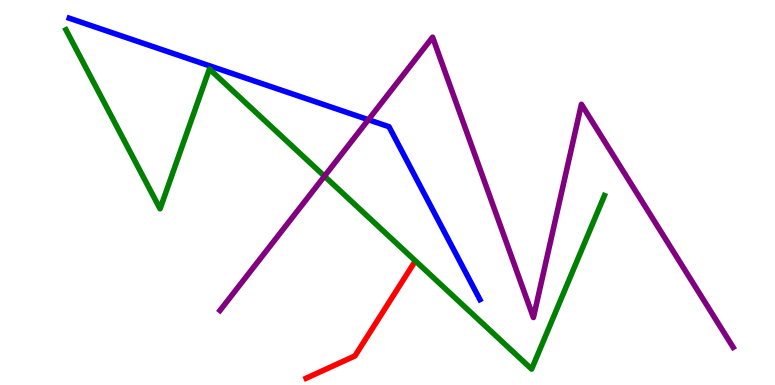[{'lines': ['blue', 'red'], 'intersections': []}, {'lines': ['green', 'red'], 'intersections': []}, {'lines': ['purple', 'red'], 'intersections': []}, {'lines': ['blue', 'green'], 'intersections': []}, {'lines': ['blue', 'purple'], 'intersections': [{'x': 4.75, 'y': 6.89}]}, {'lines': ['green', 'purple'], 'intersections': [{'x': 4.19, 'y': 5.42}]}]